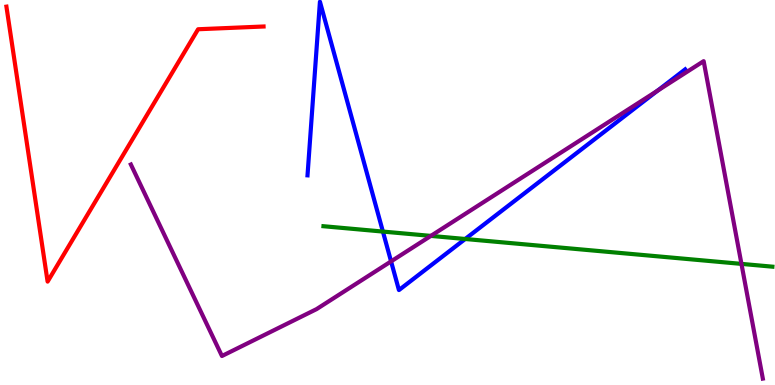[{'lines': ['blue', 'red'], 'intersections': []}, {'lines': ['green', 'red'], 'intersections': []}, {'lines': ['purple', 'red'], 'intersections': []}, {'lines': ['blue', 'green'], 'intersections': [{'x': 4.94, 'y': 3.99}, {'x': 6.0, 'y': 3.79}]}, {'lines': ['blue', 'purple'], 'intersections': [{'x': 5.05, 'y': 3.21}, {'x': 8.48, 'y': 7.64}]}, {'lines': ['green', 'purple'], 'intersections': [{'x': 5.56, 'y': 3.87}, {'x': 9.57, 'y': 3.15}]}]